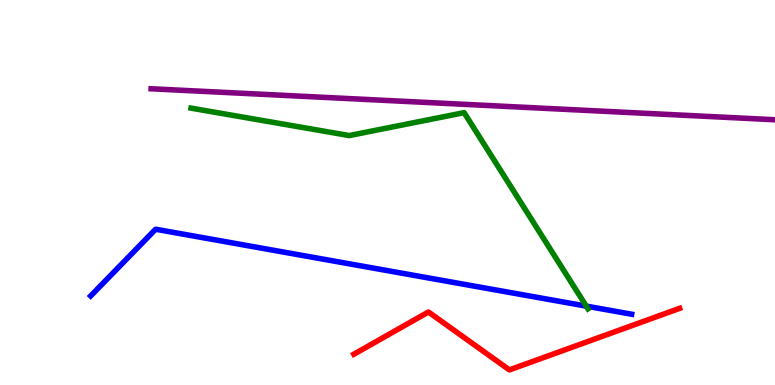[{'lines': ['blue', 'red'], 'intersections': []}, {'lines': ['green', 'red'], 'intersections': []}, {'lines': ['purple', 'red'], 'intersections': []}, {'lines': ['blue', 'green'], 'intersections': [{'x': 7.56, 'y': 2.05}]}, {'lines': ['blue', 'purple'], 'intersections': []}, {'lines': ['green', 'purple'], 'intersections': []}]